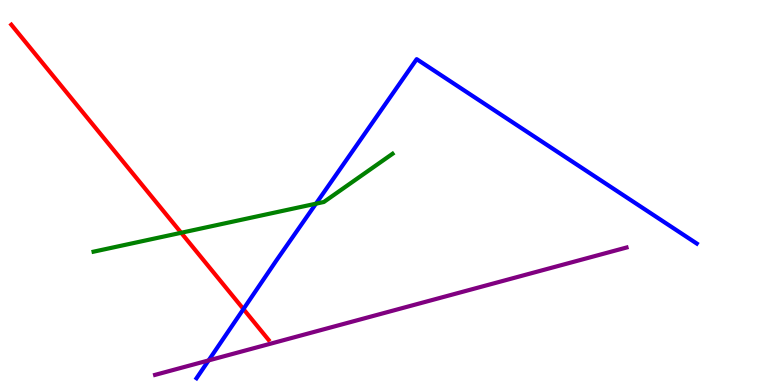[{'lines': ['blue', 'red'], 'intersections': [{'x': 3.14, 'y': 1.97}]}, {'lines': ['green', 'red'], 'intersections': [{'x': 2.34, 'y': 3.95}]}, {'lines': ['purple', 'red'], 'intersections': []}, {'lines': ['blue', 'green'], 'intersections': [{'x': 4.08, 'y': 4.71}]}, {'lines': ['blue', 'purple'], 'intersections': [{'x': 2.69, 'y': 0.638}]}, {'lines': ['green', 'purple'], 'intersections': []}]